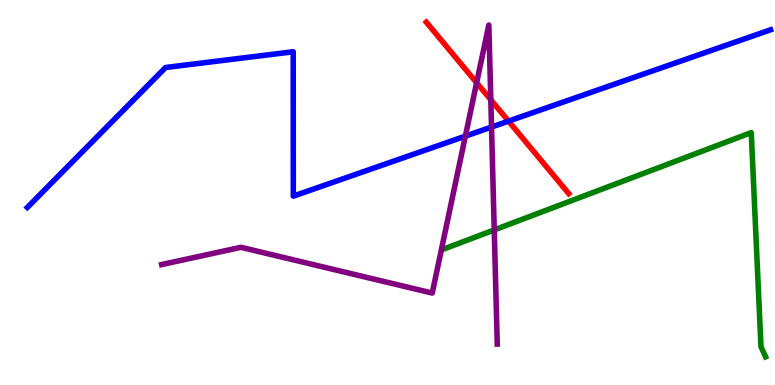[{'lines': ['blue', 'red'], 'intersections': [{'x': 6.56, 'y': 6.85}]}, {'lines': ['green', 'red'], 'intersections': []}, {'lines': ['purple', 'red'], 'intersections': [{'x': 6.15, 'y': 7.85}, {'x': 6.33, 'y': 7.41}]}, {'lines': ['blue', 'green'], 'intersections': []}, {'lines': ['blue', 'purple'], 'intersections': [{'x': 6.0, 'y': 6.46}, {'x': 6.34, 'y': 6.7}]}, {'lines': ['green', 'purple'], 'intersections': [{'x': 6.38, 'y': 4.03}]}]